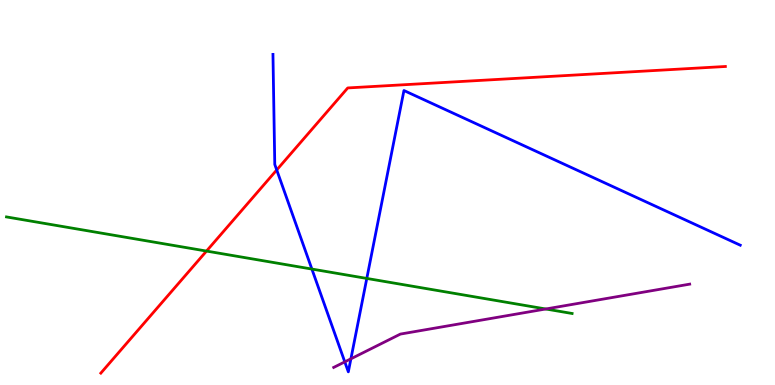[{'lines': ['blue', 'red'], 'intersections': [{'x': 3.57, 'y': 5.59}]}, {'lines': ['green', 'red'], 'intersections': [{'x': 2.66, 'y': 3.48}]}, {'lines': ['purple', 'red'], 'intersections': []}, {'lines': ['blue', 'green'], 'intersections': [{'x': 4.02, 'y': 3.01}, {'x': 4.73, 'y': 2.77}]}, {'lines': ['blue', 'purple'], 'intersections': [{'x': 4.45, 'y': 0.601}, {'x': 4.53, 'y': 0.68}]}, {'lines': ['green', 'purple'], 'intersections': [{'x': 7.04, 'y': 1.97}]}]